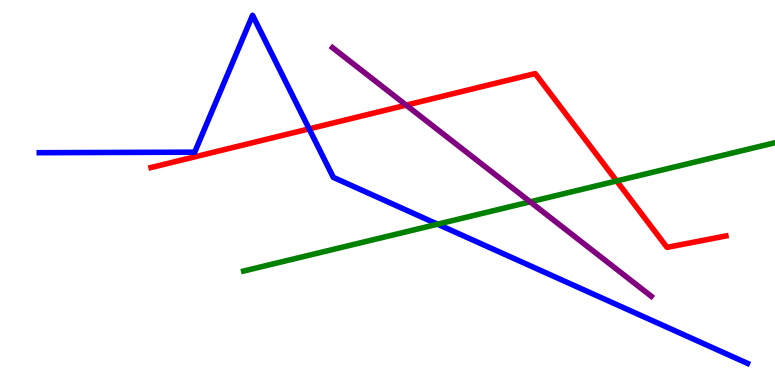[{'lines': ['blue', 'red'], 'intersections': [{'x': 3.99, 'y': 6.65}]}, {'lines': ['green', 'red'], 'intersections': [{'x': 7.96, 'y': 5.3}]}, {'lines': ['purple', 'red'], 'intersections': [{'x': 5.24, 'y': 7.27}]}, {'lines': ['blue', 'green'], 'intersections': [{'x': 5.65, 'y': 4.18}]}, {'lines': ['blue', 'purple'], 'intersections': []}, {'lines': ['green', 'purple'], 'intersections': [{'x': 6.84, 'y': 4.76}]}]